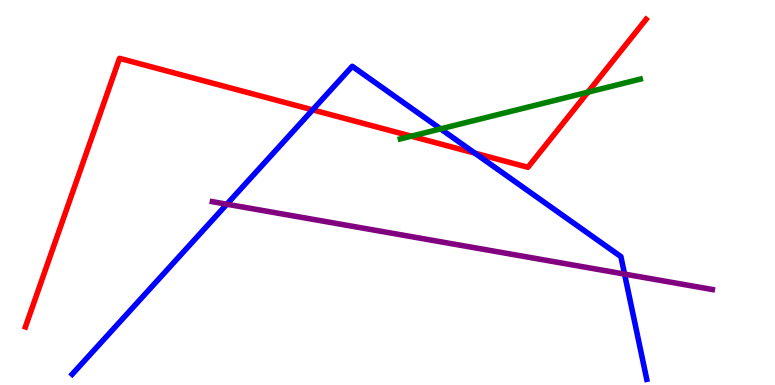[{'lines': ['blue', 'red'], 'intersections': [{'x': 4.03, 'y': 7.15}, {'x': 6.13, 'y': 6.02}]}, {'lines': ['green', 'red'], 'intersections': [{'x': 5.31, 'y': 6.46}, {'x': 7.59, 'y': 7.61}]}, {'lines': ['purple', 'red'], 'intersections': []}, {'lines': ['blue', 'green'], 'intersections': [{'x': 5.69, 'y': 6.65}]}, {'lines': ['blue', 'purple'], 'intersections': [{'x': 2.93, 'y': 4.7}, {'x': 8.06, 'y': 2.88}]}, {'lines': ['green', 'purple'], 'intersections': []}]